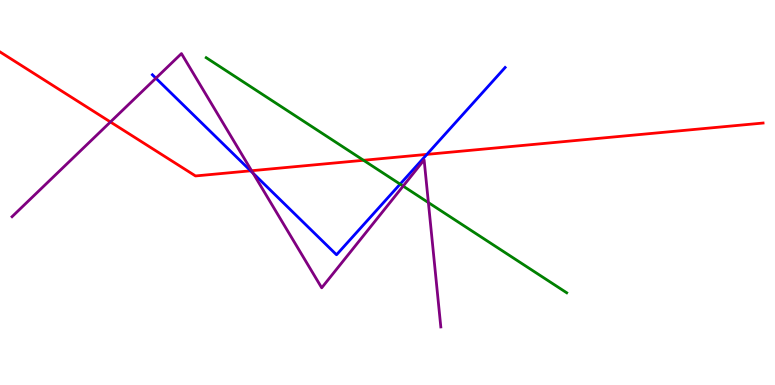[{'lines': ['blue', 'red'], 'intersections': [{'x': 3.23, 'y': 5.56}, {'x': 5.51, 'y': 5.99}]}, {'lines': ['green', 'red'], 'intersections': [{'x': 4.69, 'y': 5.84}]}, {'lines': ['purple', 'red'], 'intersections': [{'x': 1.42, 'y': 6.83}, {'x': 3.25, 'y': 5.57}]}, {'lines': ['blue', 'green'], 'intersections': [{'x': 5.16, 'y': 5.22}]}, {'lines': ['blue', 'purple'], 'intersections': [{'x': 2.01, 'y': 7.97}, {'x': 3.27, 'y': 5.5}]}, {'lines': ['green', 'purple'], 'intersections': [{'x': 5.2, 'y': 5.17}, {'x': 5.53, 'y': 4.74}]}]